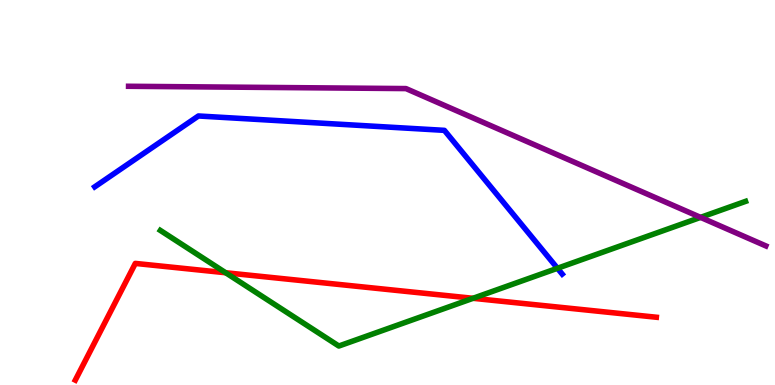[{'lines': ['blue', 'red'], 'intersections': []}, {'lines': ['green', 'red'], 'intersections': [{'x': 2.91, 'y': 2.92}, {'x': 6.1, 'y': 2.25}]}, {'lines': ['purple', 'red'], 'intersections': []}, {'lines': ['blue', 'green'], 'intersections': [{'x': 7.19, 'y': 3.03}]}, {'lines': ['blue', 'purple'], 'intersections': []}, {'lines': ['green', 'purple'], 'intersections': [{'x': 9.04, 'y': 4.35}]}]